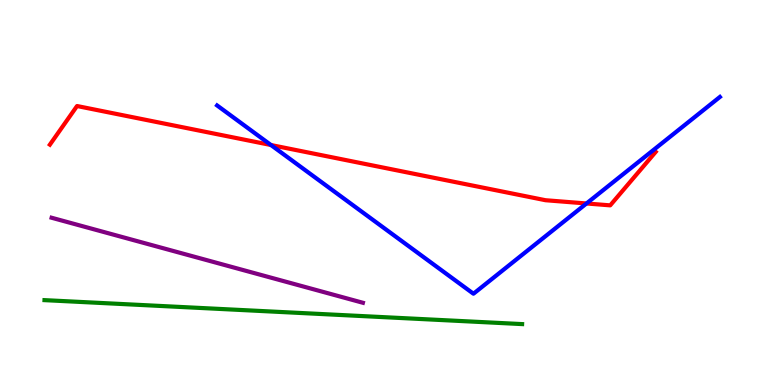[{'lines': ['blue', 'red'], 'intersections': [{'x': 3.5, 'y': 6.23}, {'x': 7.57, 'y': 4.71}]}, {'lines': ['green', 'red'], 'intersections': []}, {'lines': ['purple', 'red'], 'intersections': []}, {'lines': ['blue', 'green'], 'intersections': []}, {'lines': ['blue', 'purple'], 'intersections': []}, {'lines': ['green', 'purple'], 'intersections': []}]